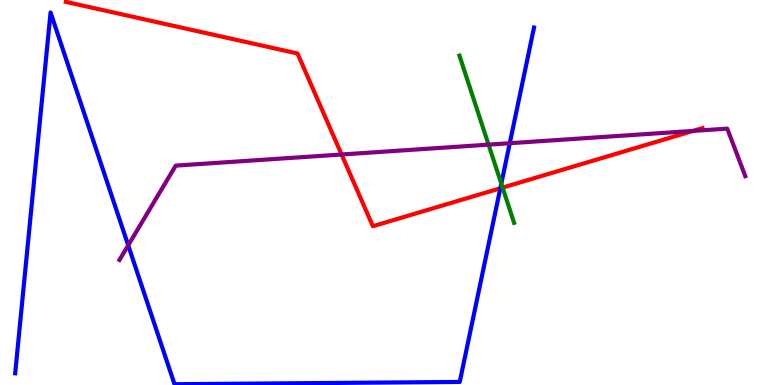[{'lines': ['blue', 'red'], 'intersections': [{'x': 6.46, 'y': 5.11}]}, {'lines': ['green', 'red'], 'intersections': [{'x': 6.48, 'y': 5.13}]}, {'lines': ['purple', 'red'], 'intersections': [{'x': 4.41, 'y': 5.99}, {'x': 8.94, 'y': 6.6}]}, {'lines': ['blue', 'green'], 'intersections': [{'x': 6.47, 'y': 5.23}]}, {'lines': ['blue', 'purple'], 'intersections': [{'x': 1.65, 'y': 3.63}, {'x': 6.58, 'y': 6.28}]}, {'lines': ['green', 'purple'], 'intersections': [{'x': 6.3, 'y': 6.24}]}]